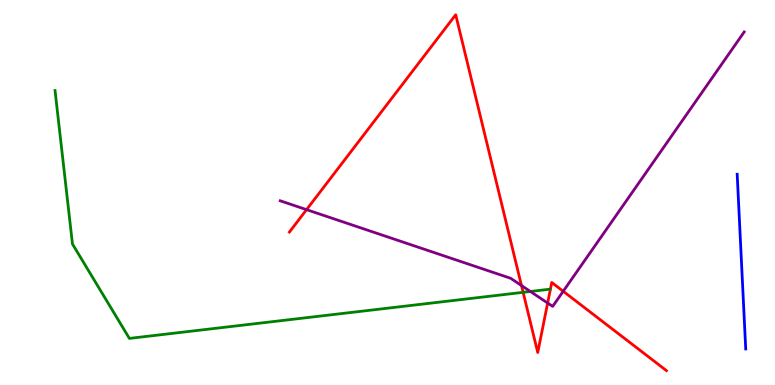[{'lines': ['blue', 'red'], 'intersections': []}, {'lines': ['green', 'red'], 'intersections': [{'x': 6.75, 'y': 2.41}]}, {'lines': ['purple', 'red'], 'intersections': [{'x': 3.96, 'y': 4.55}, {'x': 6.73, 'y': 2.58}, {'x': 7.07, 'y': 2.13}, {'x': 7.27, 'y': 2.43}]}, {'lines': ['blue', 'green'], 'intersections': []}, {'lines': ['blue', 'purple'], 'intersections': []}, {'lines': ['green', 'purple'], 'intersections': [{'x': 6.84, 'y': 2.43}]}]